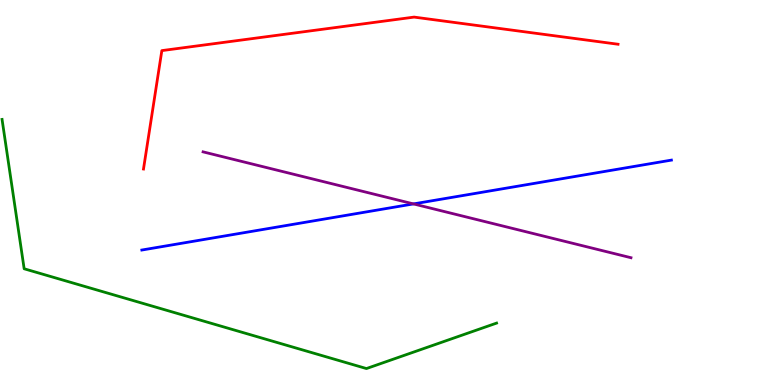[{'lines': ['blue', 'red'], 'intersections': []}, {'lines': ['green', 'red'], 'intersections': []}, {'lines': ['purple', 'red'], 'intersections': []}, {'lines': ['blue', 'green'], 'intersections': []}, {'lines': ['blue', 'purple'], 'intersections': [{'x': 5.34, 'y': 4.7}]}, {'lines': ['green', 'purple'], 'intersections': []}]